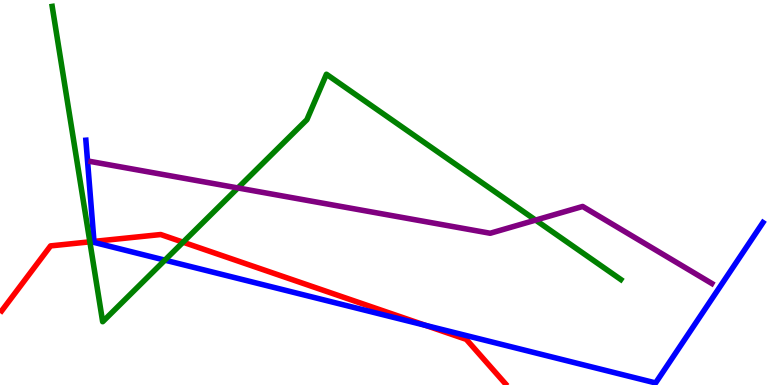[{'lines': ['blue', 'red'], 'intersections': [{'x': 1.21, 'y': 3.73}, {'x': 5.49, 'y': 1.55}]}, {'lines': ['green', 'red'], 'intersections': [{'x': 1.16, 'y': 3.72}, {'x': 2.36, 'y': 3.71}]}, {'lines': ['purple', 'red'], 'intersections': []}, {'lines': ['blue', 'green'], 'intersections': [{'x': 2.13, 'y': 3.24}]}, {'lines': ['blue', 'purple'], 'intersections': []}, {'lines': ['green', 'purple'], 'intersections': [{'x': 3.07, 'y': 5.12}, {'x': 6.91, 'y': 4.28}]}]